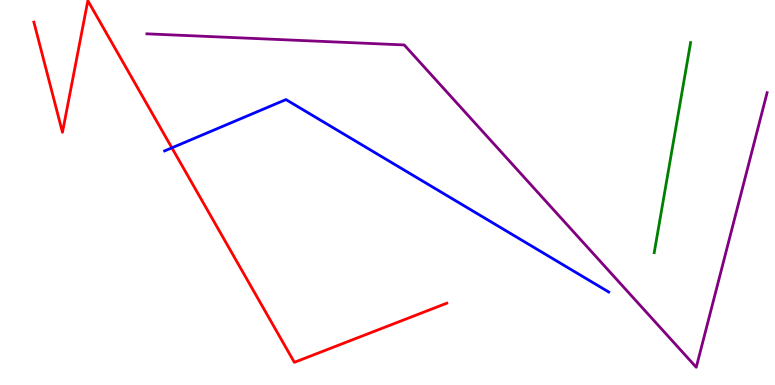[{'lines': ['blue', 'red'], 'intersections': [{'x': 2.22, 'y': 6.16}]}, {'lines': ['green', 'red'], 'intersections': []}, {'lines': ['purple', 'red'], 'intersections': []}, {'lines': ['blue', 'green'], 'intersections': []}, {'lines': ['blue', 'purple'], 'intersections': []}, {'lines': ['green', 'purple'], 'intersections': []}]